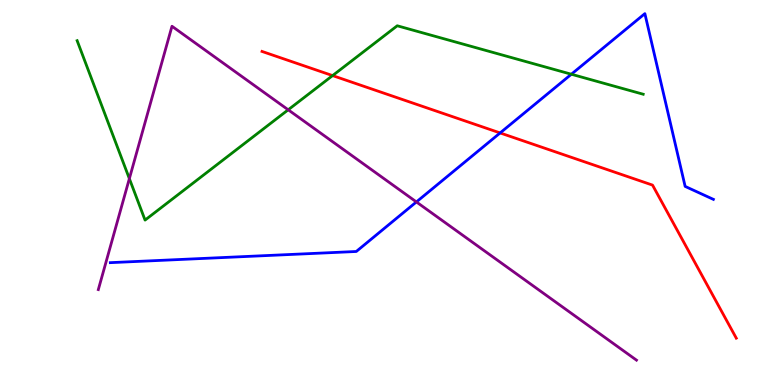[{'lines': ['blue', 'red'], 'intersections': [{'x': 6.45, 'y': 6.55}]}, {'lines': ['green', 'red'], 'intersections': [{'x': 4.29, 'y': 8.04}]}, {'lines': ['purple', 'red'], 'intersections': []}, {'lines': ['blue', 'green'], 'intersections': [{'x': 7.37, 'y': 8.07}]}, {'lines': ['blue', 'purple'], 'intersections': [{'x': 5.37, 'y': 4.75}]}, {'lines': ['green', 'purple'], 'intersections': [{'x': 1.67, 'y': 5.36}, {'x': 3.72, 'y': 7.15}]}]